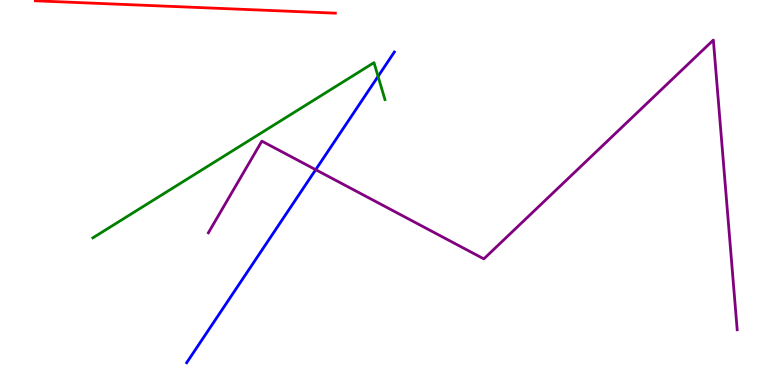[{'lines': ['blue', 'red'], 'intersections': []}, {'lines': ['green', 'red'], 'intersections': []}, {'lines': ['purple', 'red'], 'intersections': []}, {'lines': ['blue', 'green'], 'intersections': [{'x': 4.88, 'y': 8.02}]}, {'lines': ['blue', 'purple'], 'intersections': [{'x': 4.07, 'y': 5.59}]}, {'lines': ['green', 'purple'], 'intersections': []}]